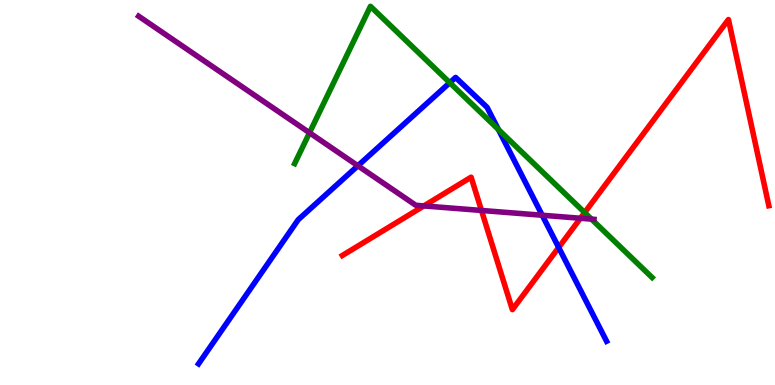[{'lines': ['blue', 'red'], 'intersections': [{'x': 7.21, 'y': 3.57}]}, {'lines': ['green', 'red'], 'intersections': [{'x': 7.54, 'y': 4.48}]}, {'lines': ['purple', 'red'], 'intersections': [{'x': 5.47, 'y': 4.65}, {'x': 6.21, 'y': 4.53}, {'x': 7.49, 'y': 4.33}]}, {'lines': ['blue', 'green'], 'intersections': [{'x': 5.8, 'y': 7.85}, {'x': 6.43, 'y': 6.64}]}, {'lines': ['blue', 'purple'], 'intersections': [{'x': 4.62, 'y': 5.69}, {'x': 7.0, 'y': 4.41}]}, {'lines': ['green', 'purple'], 'intersections': [{'x': 3.99, 'y': 6.55}, {'x': 7.63, 'y': 4.31}]}]